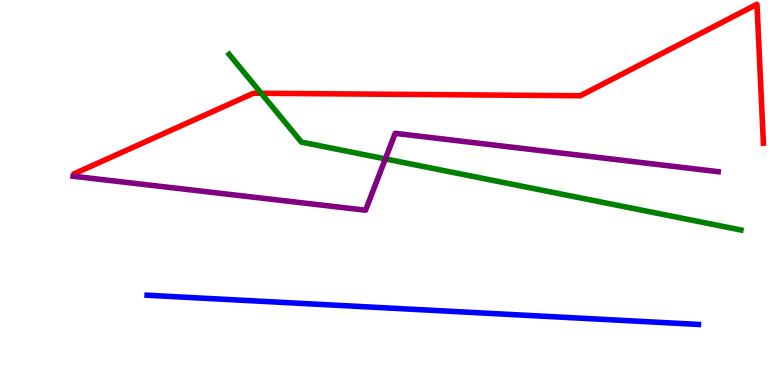[{'lines': ['blue', 'red'], 'intersections': []}, {'lines': ['green', 'red'], 'intersections': [{'x': 3.37, 'y': 7.58}]}, {'lines': ['purple', 'red'], 'intersections': []}, {'lines': ['blue', 'green'], 'intersections': []}, {'lines': ['blue', 'purple'], 'intersections': []}, {'lines': ['green', 'purple'], 'intersections': [{'x': 4.97, 'y': 5.87}]}]